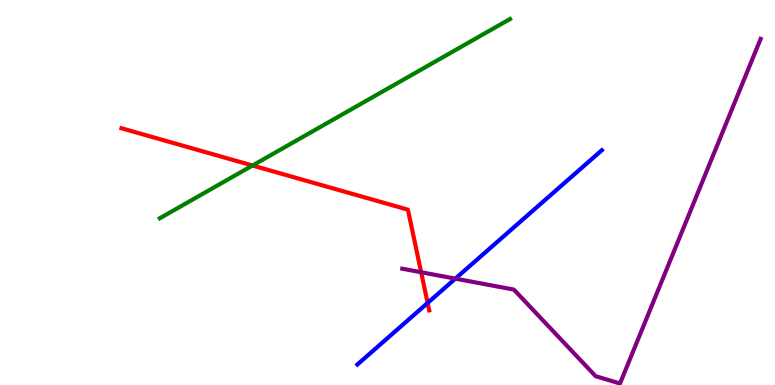[{'lines': ['blue', 'red'], 'intersections': [{'x': 5.52, 'y': 2.13}]}, {'lines': ['green', 'red'], 'intersections': [{'x': 3.26, 'y': 5.7}]}, {'lines': ['purple', 'red'], 'intersections': [{'x': 5.43, 'y': 2.93}]}, {'lines': ['blue', 'green'], 'intersections': []}, {'lines': ['blue', 'purple'], 'intersections': [{'x': 5.88, 'y': 2.76}]}, {'lines': ['green', 'purple'], 'intersections': []}]